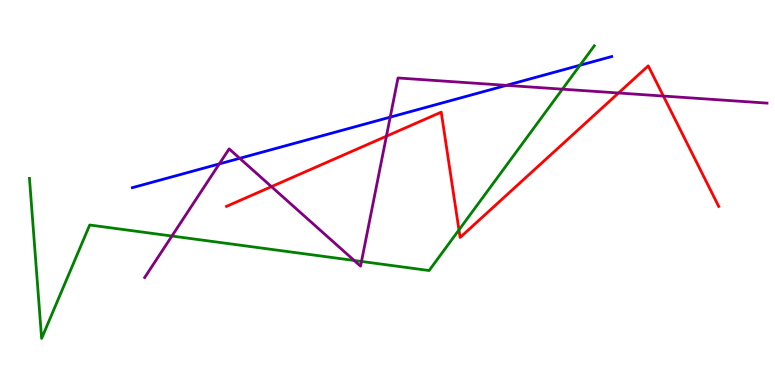[{'lines': ['blue', 'red'], 'intersections': []}, {'lines': ['green', 'red'], 'intersections': [{'x': 5.92, 'y': 4.03}]}, {'lines': ['purple', 'red'], 'intersections': [{'x': 3.5, 'y': 5.15}, {'x': 4.99, 'y': 6.46}, {'x': 7.98, 'y': 7.58}, {'x': 8.56, 'y': 7.51}]}, {'lines': ['blue', 'green'], 'intersections': [{'x': 7.48, 'y': 8.31}]}, {'lines': ['blue', 'purple'], 'intersections': [{'x': 2.83, 'y': 5.74}, {'x': 3.09, 'y': 5.89}, {'x': 5.03, 'y': 6.96}, {'x': 6.53, 'y': 7.78}]}, {'lines': ['green', 'purple'], 'intersections': [{'x': 2.22, 'y': 3.87}, {'x': 4.57, 'y': 3.23}, {'x': 4.66, 'y': 3.21}, {'x': 7.26, 'y': 7.68}]}]